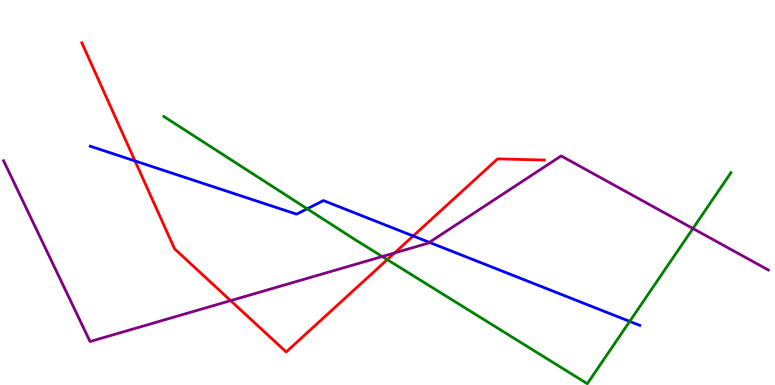[{'lines': ['blue', 'red'], 'intersections': [{'x': 1.74, 'y': 5.82}, {'x': 5.33, 'y': 3.87}]}, {'lines': ['green', 'red'], 'intersections': [{'x': 5.0, 'y': 3.26}]}, {'lines': ['purple', 'red'], 'intersections': [{'x': 2.98, 'y': 2.19}, {'x': 5.09, 'y': 3.43}]}, {'lines': ['blue', 'green'], 'intersections': [{'x': 3.96, 'y': 4.58}, {'x': 8.13, 'y': 1.65}]}, {'lines': ['blue', 'purple'], 'intersections': [{'x': 5.54, 'y': 3.71}]}, {'lines': ['green', 'purple'], 'intersections': [{'x': 4.93, 'y': 3.34}, {'x': 8.94, 'y': 4.06}]}]